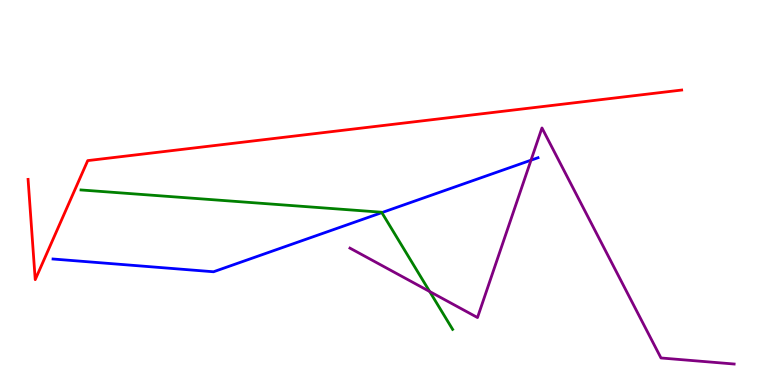[{'lines': ['blue', 'red'], 'intersections': []}, {'lines': ['green', 'red'], 'intersections': []}, {'lines': ['purple', 'red'], 'intersections': []}, {'lines': ['blue', 'green'], 'intersections': [{'x': 4.93, 'y': 4.48}]}, {'lines': ['blue', 'purple'], 'intersections': [{'x': 6.85, 'y': 5.84}]}, {'lines': ['green', 'purple'], 'intersections': [{'x': 5.54, 'y': 2.43}]}]